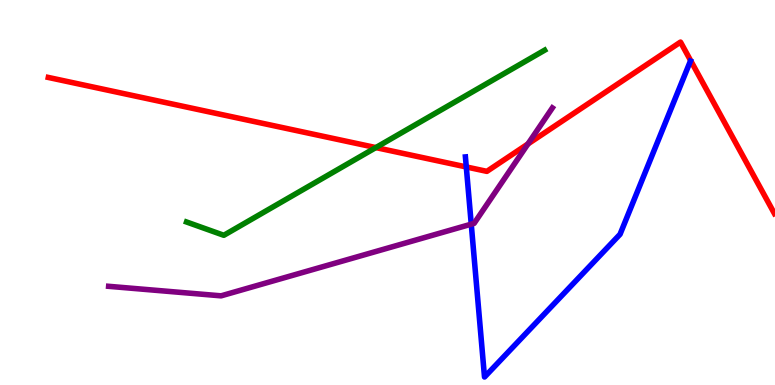[{'lines': ['blue', 'red'], 'intersections': [{'x': 6.02, 'y': 5.66}]}, {'lines': ['green', 'red'], 'intersections': [{'x': 4.85, 'y': 6.17}]}, {'lines': ['purple', 'red'], 'intersections': [{'x': 6.81, 'y': 6.26}]}, {'lines': ['blue', 'green'], 'intersections': []}, {'lines': ['blue', 'purple'], 'intersections': [{'x': 6.08, 'y': 4.18}]}, {'lines': ['green', 'purple'], 'intersections': []}]